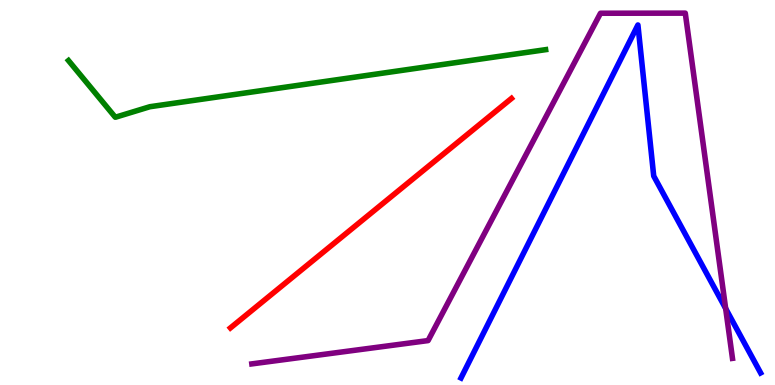[{'lines': ['blue', 'red'], 'intersections': []}, {'lines': ['green', 'red'], 'intersections': []}, {'lines': ['purple', 'red'], 'intersections': []}, {'lines': ['blue', 'green'], 'intersections': []}, {'lines': ['blue', 'purple'], 'intersections': [{'x': 9.36, 'y': 1.99}]}, {'lines': ['green', 'purple'], 'intersections': []}]